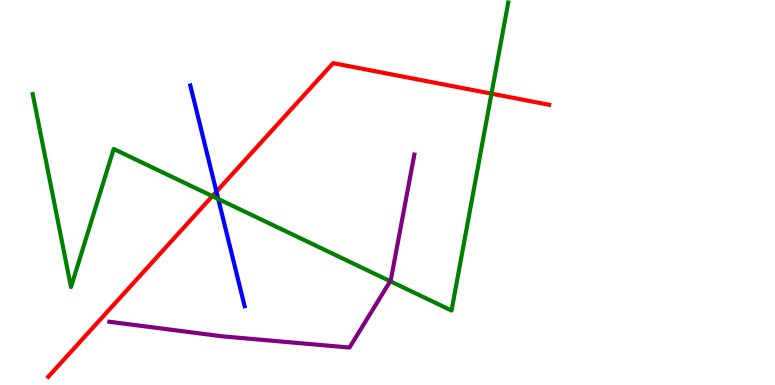[{'lines': ['blue', 'red'], 'intersections': [{'x': 2.79, 'y': 5.02}]}, {'lines': ['green', 'red'], 'intersections': [{'x': 2.74, 'y': 4.91}, {'x': 6.34, 'y': 7.57}]}, {'lines': ['purple', 'red'], 'intersections': []}, {'lines': ['blue', 'green'], 'intersections': [{'x': 2.82, 'y': 4.83}]}, {'lines': ['blue', 'purple'], 'intersections': []}, {'lines': ['green', 'purple'], 'intersections': [{'x': 5.04, 'y': 2.7}]}]